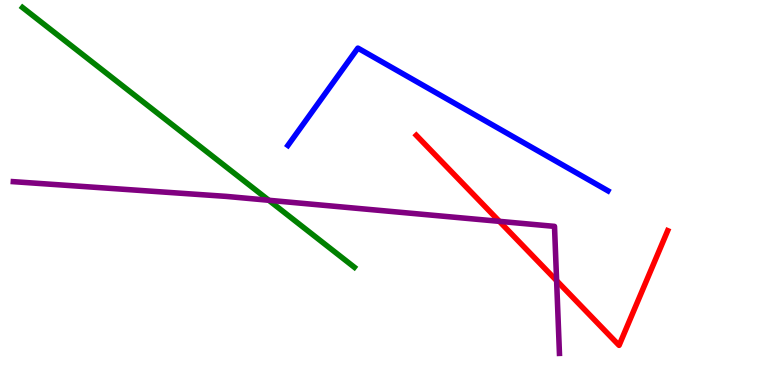[{'lines': ['blue', 'red'], 'intersections': []}, {'lines': ['green', 'red'], 'intersections': []}, {'lines': ['purple', 'red'], 'intersections': [{'x': 6.44, 'y': 4.25}, {'x': 7.18, 'y': 2.71}]}, {'lines': ['blue', 'green'], 'intersections': []}, {'lines': ['blue', 'purple'], 'intersections': []}, {'lines': ['green', 'purple'], 'intersections': [{'x': 3.47, 'y': 4.8}]}]